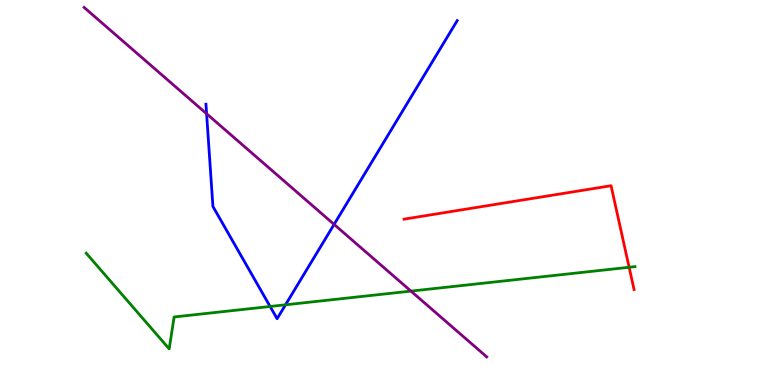[{'lines': ['blue', 'red'], 'intersections': []}, {'lines': ['green', 'red'], 'intersections': [{'x': 8.12, 'y': 3.06}]}, {'lines': ['purple', 'red'], 'intersections': []}, {'lines': ['blue', 'green'], 'intersections': [{'x': 3.49, 'y': 2.04}, {'x': 3.68, 'y': 2.08}]}, {'lines': ['blue', 'purple'], 'intersections': [{'x': 2.67, 'y': 7.05}, {'x': 4.31, 'y': 4.17}]}, {'lines': ['green', 'purple'], 'intersections': [{'x': 5.3, 'y': 2.44}]}]